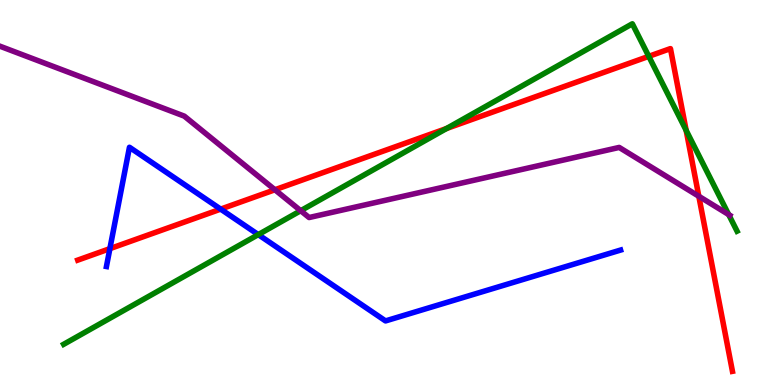[{'lines': ['blue', 'red'], 'intersections': [{'x': 1.42, 'y': 3.54}, {'x': 2.85, 'y': 4.57}]}, {'lines': ['green', 'red'], 'intersections': [{'x': 5.76, 'y': 6.66}, {'x': 8.37, 'y': 8.54}, {'x': 8.85, 'y': 6.61}]}, {'lines': ['purple', 'red'], 'intersections': [{'x': 3.55, 'y': 5.07}, {'x': 9.02, 'y': 4.9}]}, {'lines': ['blue', 'green'], 'intersections': [{'x': 3.33, 'y': 3.91}]}, {'lines': ['blue', 'purple'], 'intersections': []}, {'lines': ['green', 'purple'], 'intersections': [{'x': 3.88, 'y': 4.53}, {'x': 9.4, 'y': 4.43}]}]